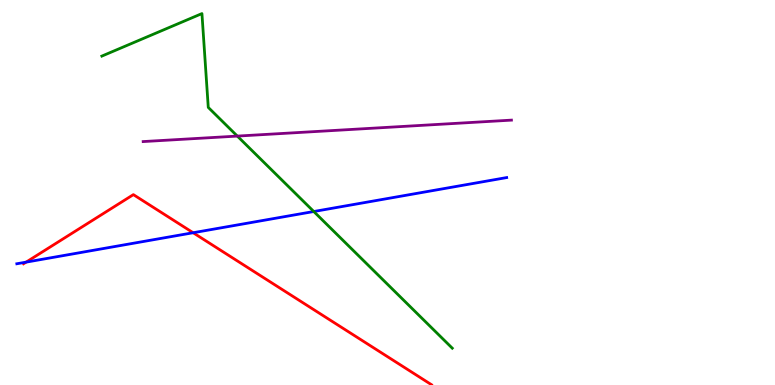[{'lines': ['blue', 'red'], 'intersections': [{'x': 0.337, 'y': 3.19}, {'x': 2.49, 'y': 3.95}]}, {'lines': ['green', 'red'], 'intersections': []}, {'lines': ['purple', 'red'], 'intersections': []}, {'lines': ['blue', 'green'], 'intersections': [{'x': 4.05, 'y': 4.51}]}, {'lines': ['blue', 'purple'], 'intersections': []}, {'lines': ['green', 'purple'], 'intersections': [{'x': 3.06, 'y': 6.47}]}]